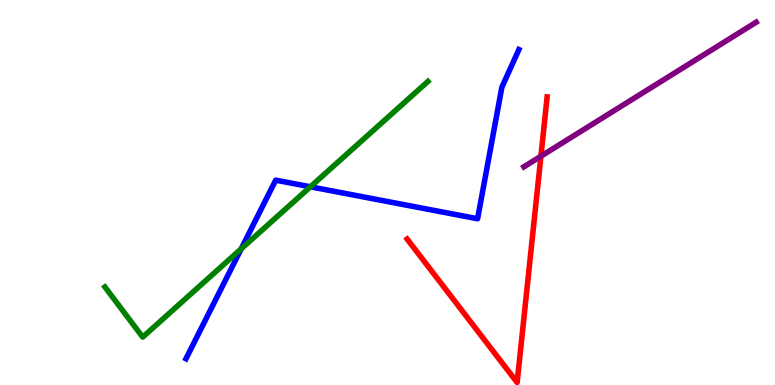[{'lines': ['blue', 'red'], 'intersections': []}, {'lines': ['green', 'red'], 'intersections': []}, {'lines': ['purple', 'red'], 'intersections': [{'x': 6.98, 'y': 5.94}]}, {'lines': ['blue', 'green'], 'intersections': [{'x': 3.11, 'y': 3.54}, {'x': 4.01, 'y': 5.15}]}, {'lines': ['blue', 'purple'], 'intersections': []}, {'lines': ['green', 'purple'], 'intersections': []}]